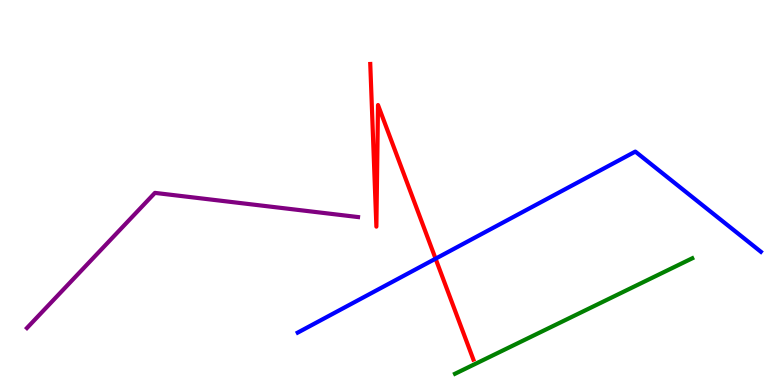[{'lines': ['blue', 'red'], 'intersections': [{'x': 5.62, 'y': 3.28}]}, {'lines': ['green', 'red'], 'intersections': []}, {'lines': ['purple', 'red'], 'intersections': []}, {'lines': ['blue', 'green'], 'intersections': []}, {'lines': ['blue', 'purple'], 'intersections': []}, {'lines': ['green', 'purple'], 'intersections': []}]